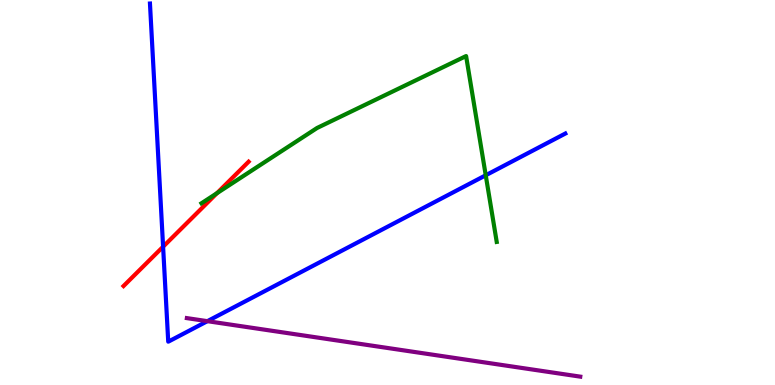[{'lines': ['blue', 'red'], 'intersections': [{'x': 2.1, 'y': 3.59}]}, {'lines': ['green', 'red'], 'intersections': [{'x': 2.8, 'y': 4.98}]}, {'lines': ['purple', 'red'], 'intersections': []}, {'lines': ['blue', 'green'], 'intersections': [{'x': 6.27, 'y': 5.45}]}, {'lines': ['blue', 'purple'], 'intersections': [{'x': 2.68, 'y': 1.66}]}, {'lines': ['green', 'purple'], 'intersections': []}]